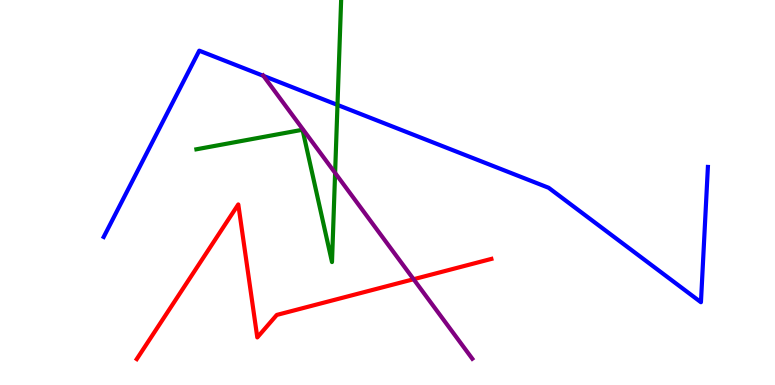[{'lines': ['blue', 'red'], 'intersections': []}, {'lines': ['green', 'red'], 'intersections': []}, {'lines': ['purple', 'red'], 'intersections': [{'x': 5.34, 'y': 2.75}]}, {'lines': ['blue', 'green'], 'intersections': [{'x': 4.35, 'y': 7.27}]}, {'lines': ['blue', 'purple'], 'intersections': [{'x': 3.4, 'y': 8.03}]}, {'lines': ['green', 'purple'], 'intersections': [{'x': 4.32, 'y': 5.51}]}]